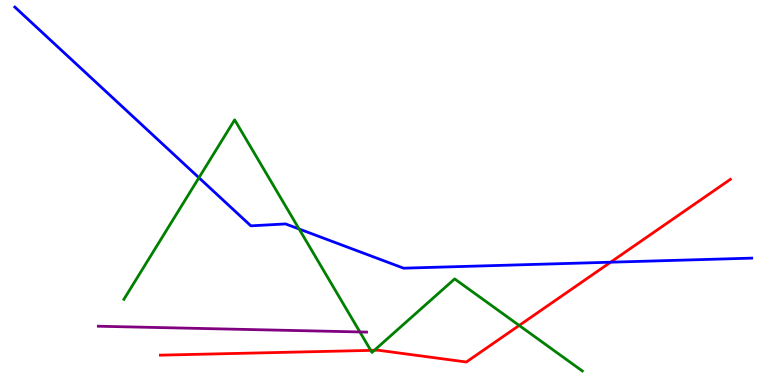[{'lines': ['blue', 'red'], 'intersections': [{'x': 7.88, 'y': 3.19}]}, {'lines': ['green', 'red'], 'intersections': [{'x': 4.78, 'y': 0.899}, {'x': 4.83, 'y': 0.901}, {'x': 6.7, 'y': 1.55}]}, {'lines': ['purple', 'red'], 'intersections': []}, {'lines': ['blue', 'green'], 'intersections': [{'x': 2.57, 'y': 5.38}, {'x': 3.86, 'y': 4.05}]}, {'lines': ['blue', 'purple'], 'intersections': []}, {'lines': ['green', 'purple'], 'intersections': [{'x': 4.64, 'y': 1.38}]}]